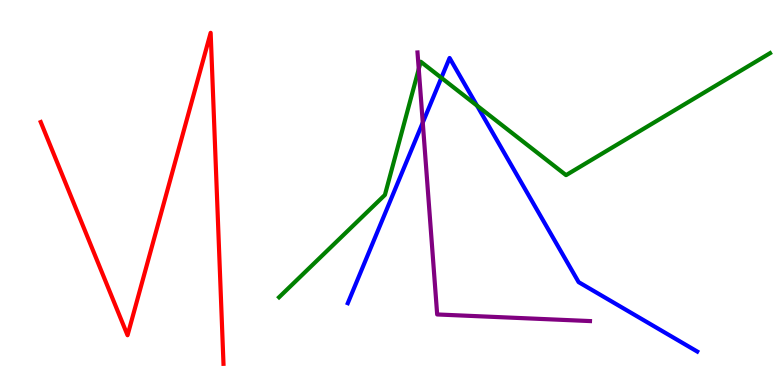[{'lines': ['blue', 'red'], 'intersections': []}, {'lines': ['green', 'red'], 'intersections': []}, {'lines': ['purple', 'red'], 'intersections': []}, {'lines': ['blue', 'green'], 'intersections': [{'x': 5.69, 'y': 7.98}, {'x': 6.16, 'y': 7.26}]}, {'lines': ['blue', 'purple'], 'intersections': [{'x': 5.46, 'y': 6.82}]}, {'lines': ['green', 'purple'], 'intersections': [{'x': 5.4, 'y': 8.21}]}]